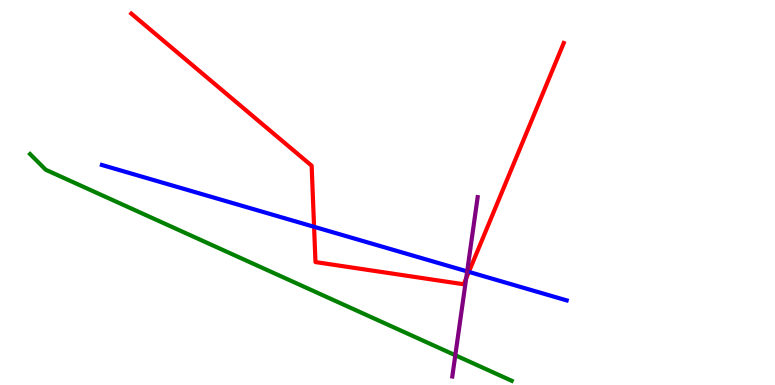[{'lines': ['blue', 'red'], 'intersections': [{'x': 4.05, 'y': 4.11}, {'x': 6.05, 'y': 2.94}]}, {'lines': ['green', 'red'], 'intersections': []}, {'lines': ['purple', 'red'], 'intersections': [{'x': 6.02, 'y': 2.77}]}, {'lines': ['blue', 'green'], 'intersections': []}, {'lines': ['blue', 'purple'], 'intersections': [{'x': 6.03, 'y': 2.95}]}, {'lines': ['green', 'purple'], 'intersections': [{'x': 5.87, 'y': 0.773}]}]